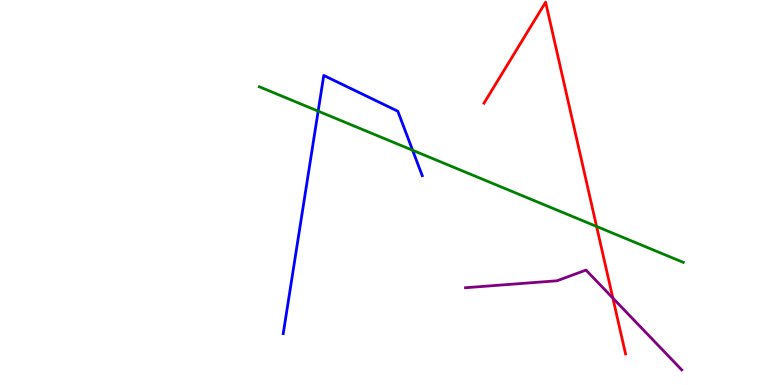[{'lines': ['blue', 'red'], 'intersections': []}, {'lines': ['green', 'red'], 'intersections': [{'x': 7.7, 'y': 4.12}]}, {'lines': ['purple', 'red'], 'intersections': [{'x': 7.91, 'y': 2.26}]}, {'lines': ['blue', 'green'], 'intersections': [{'x': 4.11, 'y': 7.11}, {'x': 5.32, 'y': 6.1}]}, {'lines': ['blue', 'purple'], 'intersections': []}, {'lines': ['green', 'purple'], 'intersections': []}]